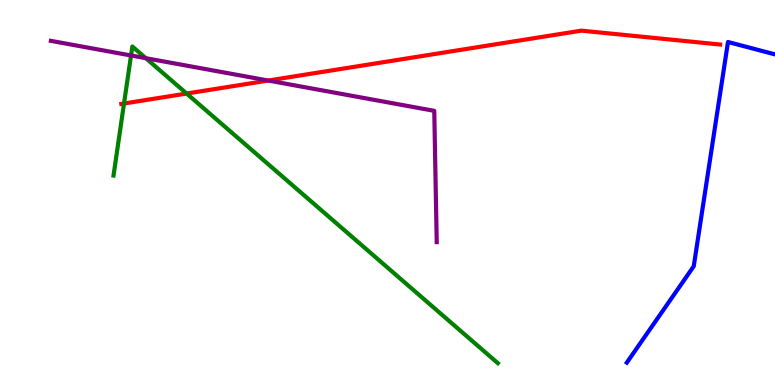[{'lines': ['blue', 'red'], 'intersections': []}, {'lines': ['green', 'red'], 'intersections': [{'x': 1.6, 'y': 7.31}, {'x': 2.41, 'y': 7.57}]}, {'lines': ['purple', 'red'], 'intersections': [{'x': 3.46, 'y': 7.91}]}, {'lines': ['blue', 'green'], 'intersections': []}, {'lines': ['blue', 'purple'], 'intersections': []}, {'lines': ['green', 'purple'], 'intersections': [{'x': 1.69, 'y': 8.56}, {'x': 1.88, 'y': 8.49}]}]